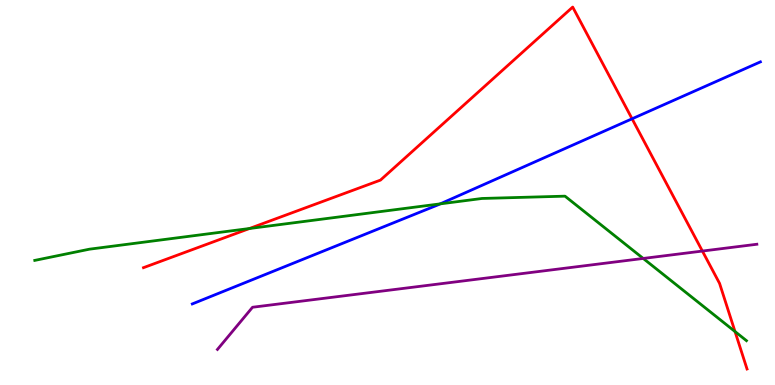[{'lines': ['blue', 'red'], 'intersections': [{'x': 8.16, 'y': 6.91}]}, {'lines': ['green', 'red'], 'intersections': [{'x': 3.22, 'y': 4.06}, {'x': 9.48, 'y': 1.39}]}, {'lines': ['purple', 'red'], 'intersections': [{'x': 9.06, 'y': 3.48}]}, {'lines': ['blue', 'green'], 'intersections': [{'x': 5.68, 'y': 4.7}]}, {'lines': ['blue', 'purple'], 'intersections': []}, {'lines': ['green', 'purple'], 'intersections': [{'x': 8.3, 'y': 3.29}]}]